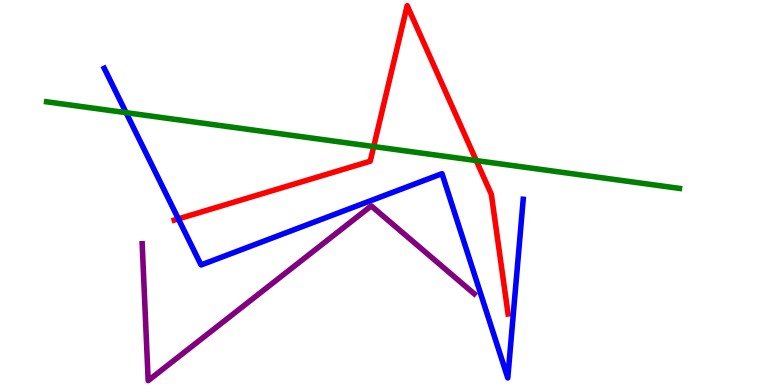[{'lines': ['blue', 'red'], 'intersections': [{'x': 2.3, 'y': 4.31}]}, {'lines': ['green', 'red'], 'intersections': [{'x': 4.82, 'y': 6.19}, {'x': 6.15, 'y': 5.83}]}, {'lines': ['purple', 'red'], 'intersections': []}, {'lines': ['blue', 'green'], 'intersections': [{'x': 1.63, 'y': 7.07}]}, {'lines': ['blue', 'purple'], 'intersections': []}, {'lines': ['green', 'purple'], 'intersections': []}]